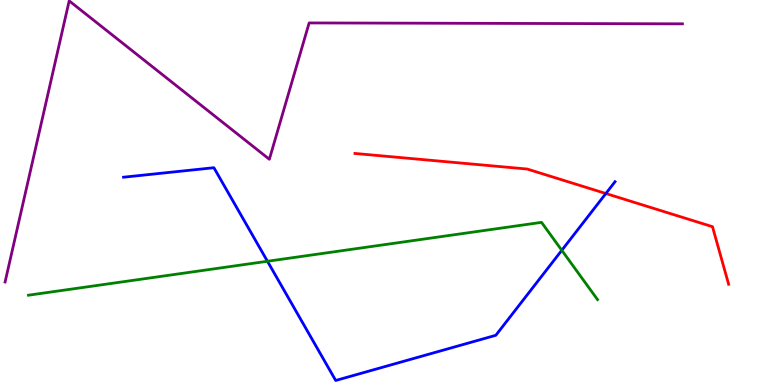[{'lines': ['blue', 'red'], 'intersections': [{'x': 7.82, 'y': 4.97}]}, {'lines': ['green', 'red'], 'intersections': []}, {'lines': ['purple', 'red'], 'intersections': []}, {'lines': ['blue', 'green'], 'intersections': [{'x': 3.45, 'y': 3.21}, {'x': 7.25, 'y': 3.5}]}, {'lines': ['blue', 'purple'], 'intersections': []}, {'lines': ['green', 'purple'], 'intersections': []}]